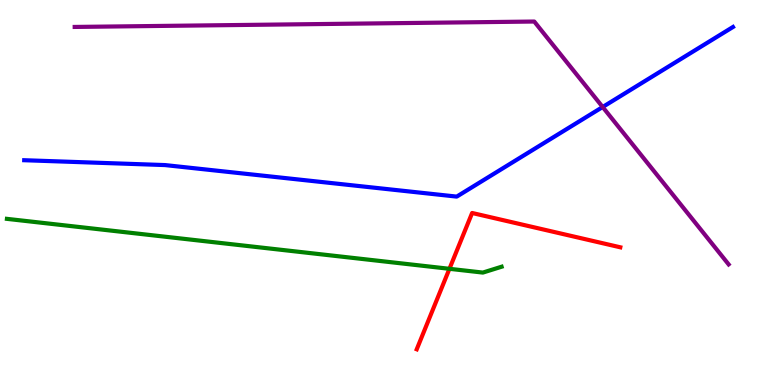[{'lines': ['blue', 'red'], 'intersections': []}, {'lines': ['green', 'red'], 'intersections': [{'x': 5.8, 'y': 3.02}]}, {'lines': ['purple', 'red'], 'intersections': []}, {'lines': ['blue', 'green'], 'intersections': []}, {'lines': ['blue', 'purple'], 'intersections': [{'x': 7.78, 'y': 7.22}]}, {'lines': ['green', 'purple'], 'intersections': []}]